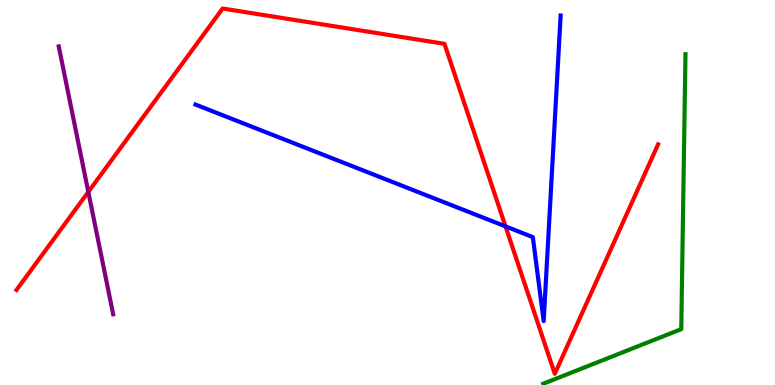[{'lines': ['blue', 'red'], 'intersections': [{'x': 6.52, 'y': 4.12}]}, {'lines': ['green', 'red'], 'intersections': []}, {'lines': ['purple', 'red'], 'intersections': [{'x': 1.14, 'y': 5.02}]}, {'lines': ['blue', 'green'], 'intersections': []}, {'lines': ['blue', 'purple'], 'intersections': []}, {'lines': ['green', 'purple'], 'intersections': []}]